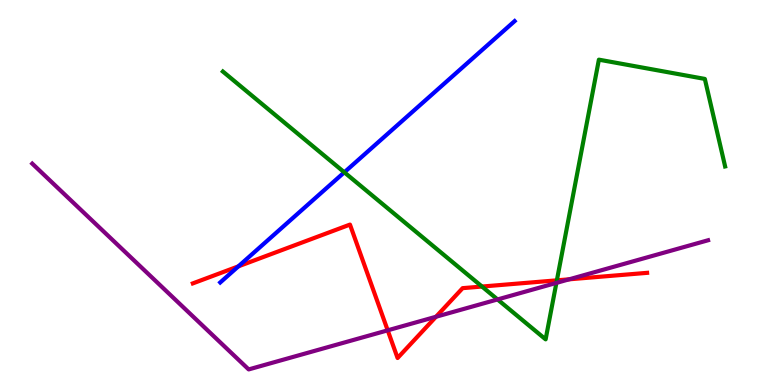[{'lines': ['blue', 'red'], 'intersections': [{'x': 3.08, 'y': 3.08}]}, {'lines': ['green', 'red'], 'intersections': [{'x': 6.22, 'y': 2.56}, {'x': 7.19, 'y': 2.72}]}, {'lines': ['purple', 'red'], 'intersections': [{'x': 5.0, 'y': 1.42}, {'x': 5.63, 'y': 1.77}, {'x': 7.34, 'y': 2.75}]}, {'lines': ['blue', 'green'], 'intersections': [{'x': 4.44, 'y': 5.52}]}, {'lines': ['blue', 'purple'], 'intersections': []}, {'lines': ['green', 'purple'], 'intersections': [{'x': 6.42, 'y': 2.22}, {'x': 7.18, 'y': 2.65}]}]